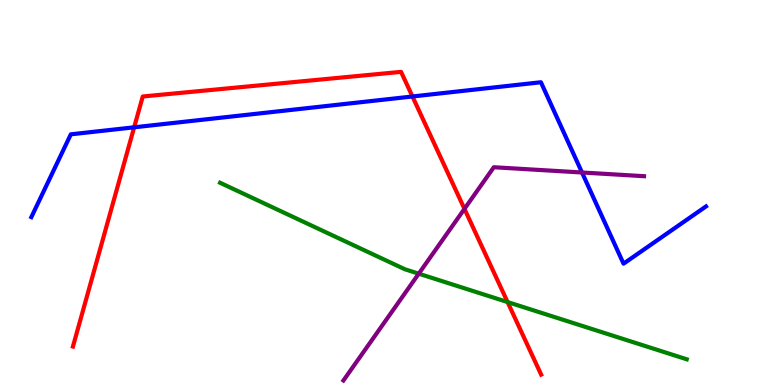[{'lines': ['blue', 'red'], 'intersections': [{'x': 1.73, 'y': 6.69}, {'x': 5.32, 'y': 7.49}]}, {'lines': ['green', 'red'], 'intersections': [{'x': 6.55, 'y': 2.15}]}, {'lines': ['purple', 'red'], 'intersections': [{'x': 5.99, 'y': 4.57}]}, {'lines': ['blue', 'green'], 'intersections': []}, {'lines': ['blue', 'purple'], 'intersections': [{'x': 7.51, 'y': 5.52}]}, {'lines': ['green', 'purple'], 'intersections': [{'x': 5.4, 'y': 2.89}]}]